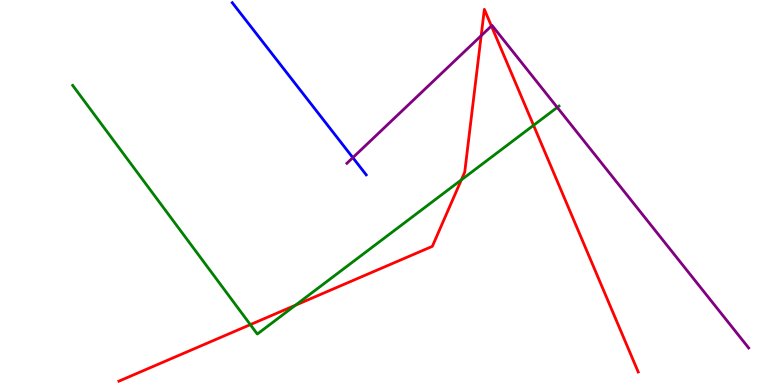[{'lines': ['blue', 'red'], 'intersections': []}, {'lines': ['green', 'red'], 'intersections': [{'x': 3.23, 'y': 1.57}, {'x': 3.81, 'y': 2.07}, {'x': 5.95, 'y': 5.33}, {'x': 6.88, 'y': 6.75}]}, {'lines': ['purple', 'red'], 'intersections': [{'x': 6.21, 'y': 9.07}, {'x': 6.34, 'y': 9.33}]}, {'lines': ['blue', 'green'], 'intersections': []}, {'lines': ['blue', 'purple'], 'intersections': [{'x': 4.55, 'y': 5.91}]}, {'lines': ['green', 'purple'], 'intersections': [{'x': 7.19, 'y': 7.21}]}]